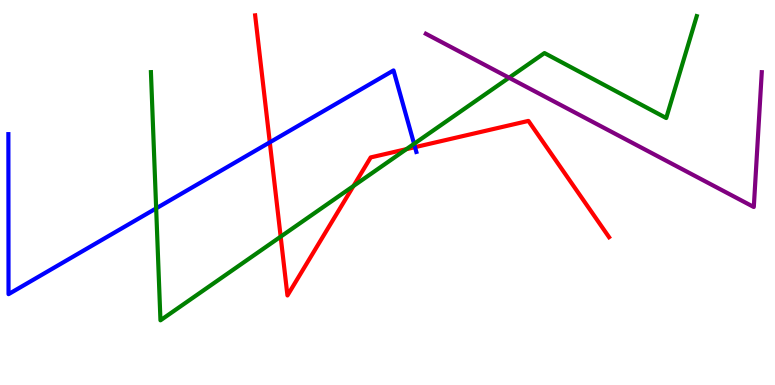[{'lines': ['blue', 'red'], 'intersections': [{'x': 3.48, 'y': 6.3}, {'x': 5.35, 'y': 6.18}]}, {'lines': ['green', 'red'], 'intersections': [{'x': 3.62, 'y': 3.85}, {'x': 4.56, 'y': 5.17}, {'x': 5.24, 'y': 6.13}]}, {'lines': ['purple', 'red'], 'intersections': []}, {'lines': ['blue', 'green'], 'intersections': [{'x': 2.01, 'y': 4.59}, {'x': 5.34, 'y': 6.26}]}, {'lines': ['blue', 'purple'], 'intersections': []}, {'lines': ['green', 'purple'], 'intersections': [{'x': 6.57, 'y': 7.98}]}]